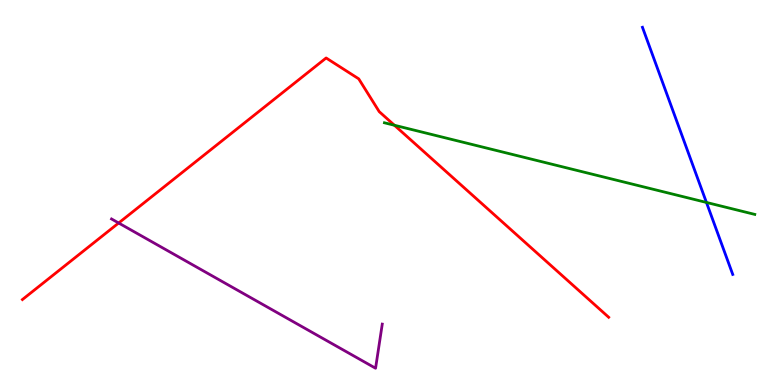[{'lines': ['blue', 'red'], 'intersections': []}, {'lines': ['green', 'red'], 'intersections': [{'x': 5.09, 'y': 6.75}]}, {'lines': ['purple', 'red'], 'intersections': [{'x': 1.53, 'y': 4.21}]}, {'lines': ['blue', 'green'], 'intersections': [{'x': 9.12, 'y': 4.74}]}, {'lines': ['blue', 'purple'], 'intersections': []}, {'lines': ['green', 'purple'], 'intersections': []}]